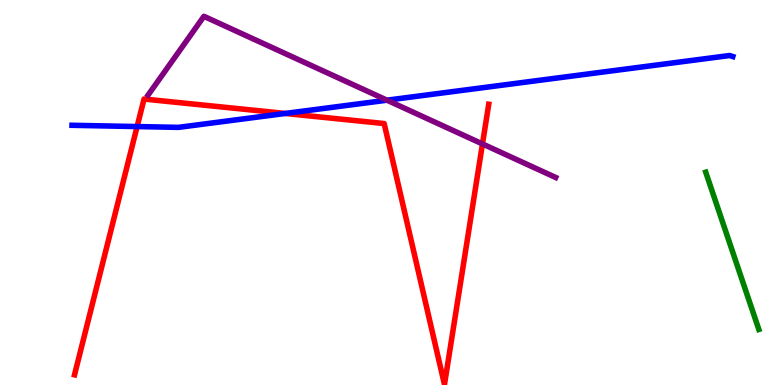[{'lines': ['blue', 'red'], 'intersections': [{'x': 1.77, 'y': 6.71}, {'x': 3.68, 'y': 7.05}]}, {'lines': ['green', 'red'], 'intersections': []}, {'lines': ['purple', 'red'], 'intersections': [{'x': 6.23, 'y': 6.26}]}, {'lines': ['blue', 'green'], 'intersections': []}, {'lines': ['blue', 'purple'], 'intersections': [{'x': 4.99, 'y': 7.4}]}, {'lines': ['green', 'purple'], 'intersections': []}]